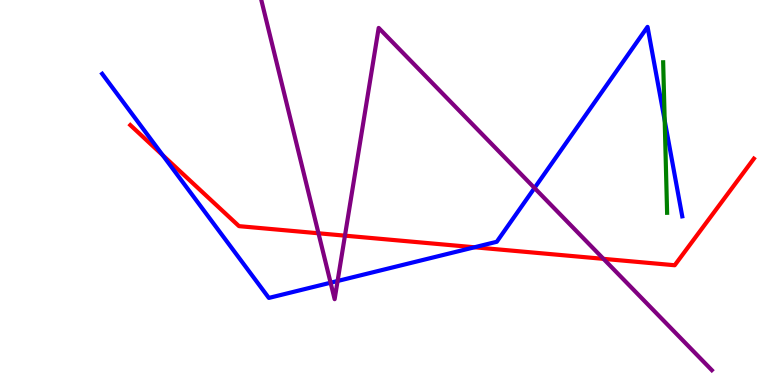[{'lines': ['blue', 'red'], 'intersections': [{'x': 2.1, 'y': 5.97}, {'x': 6.12, 'y': 3.58}]}, {'lines': ['green', 'red'], 'intersections': []}, {'lines': ['purple', 'red'], 'intersections': [{'x': 4.11, 'y': 3.94}, {'x': 4.45, 'y': 3.88}, {'x': 7.79, 'y': 3.28}]}, {'lines': ['blue', 'green'], 'intersections': [{'x': 8.58, 'y': 6.87}]}, {'lines': ['blue', 'purple'], 'intersections': [{'x': 4.27, 'y': 2.66}, {'x': 4.36, 'y': 2.7}, {'x': 6.9, 'y': 5.12}]}, {'lines': ['green', 'purple'], 'intersections': []}]